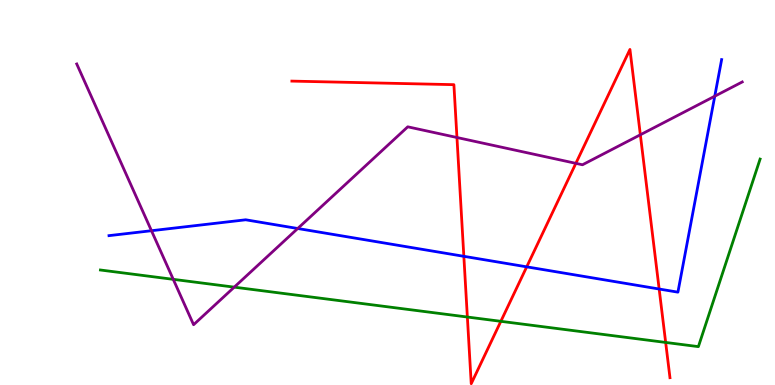[{'lines': ['blue', 'red'], 'intersections': [{'x': 5.99, 'y': 3.34}, {'x': 6.8, 'y': 3.07}, {'x': 8.51, 'y': 2.49}]}, {'lines': ['green', 'red'], 'intersections': [{'x': 6.03, 'y': 1.77}, {'x': 6.46, 'y': 1.65}, {'x': 8.59, 'y': 1.11}]}, {'lines': ['purple', 'red'], 'intersections': [{'x': 5.9, 'y': 6.43}, {'x': 7.43, 'y': 5.76}, {'x': 8.26, 'y': 6.5}]}, {'lines': ['blue', 'green'], 'intersections': []}, {'lines': ['blue', 'purple'], 'intersections': [{'x': 1.95, 'y': 4.01}, {'x': 3.84, 'y': 4.06}, {'x': 9.22, 'y': 7.5}]}, {'lines': ['green', 'purple'], 'intersections': [{'x': 2.24, 'y': 2.74}, {'x': 3.02, 'y': 2.54}]}]